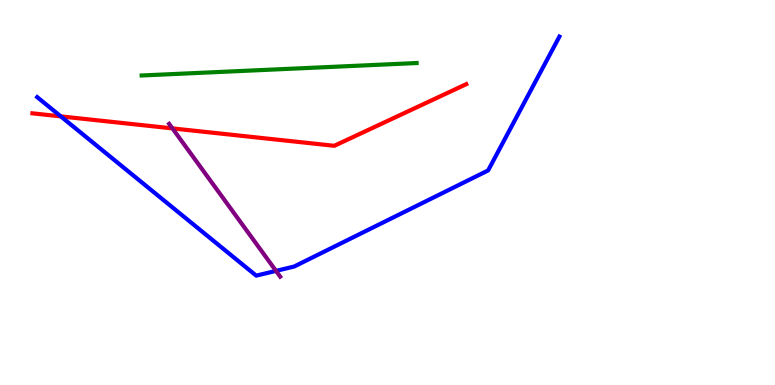[{'lines': ['blue', 'red'], 'intersections': [{'x': 0.785, 'y': 6.98}]}, {'lines': ['green', 'red'], 'intersections': []}, {'lines': ['purple', 'red'], 'intersections': [{'x': 2.23, 'y': 6.67}]}, {'lines': ['blue', 'green'], 'intersections': []}, {'lines': ['blue', 'purple'], 'intersections': [{'x': 3.56, 'y': 2.96}]}, {'lines': ['green', 'purple'], 'intersections': []}]